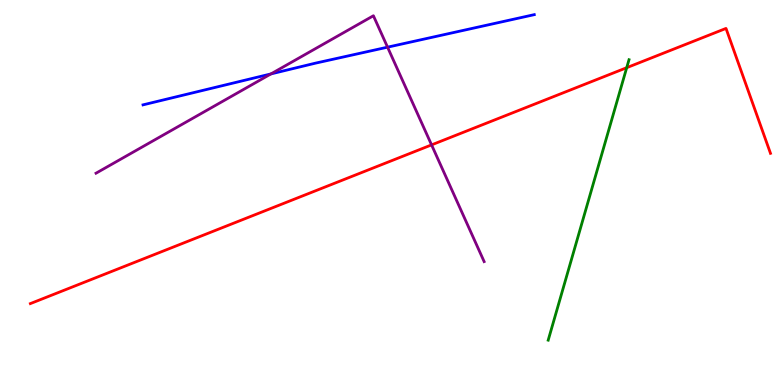[{'lines': ['blue', 'red'], 'intersections': []}, {'lines': ['green', 'red'], 'intersections': [{'x': 8.09, 'y': 8.24}]}, {'lines': ['purple', 'red'], 'intersections': [{'x': 5.57, 'y': 6.24}]}, {'lines': ['blue', 'green'], 'intersections': []}, {'lines': ['blue', 'purple'], 'intersections': [{'x': 3.5, 'y': 8.08}, {'x': 5.0, 'y': 8.77}]}, {'lines': ['green', 'purple'], 'intersections': []}]